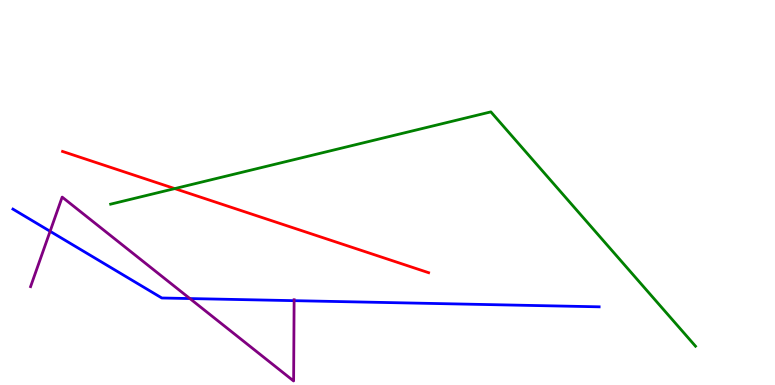[{'lines': ['blue', 'red'], 'intersections': []}, {'lines': ['green', 'red'], 'intersections': [{'x': 2.25, 'y': 5.1}]}, {'lines': ['purple', 'red'], 'intersections': []}, {'lines': ['blue', 'green'], 'intersections': []}, {'lines': ['blue', 'purple'], 'intersections': [{'x': 0.647, 'y': 3.99}, {'x': 2.45, 'y': 2.25}, {'x': 3.8, 'y': 2.19}]}, {'lines': ['green', 'purple'], 'intersections': []}]